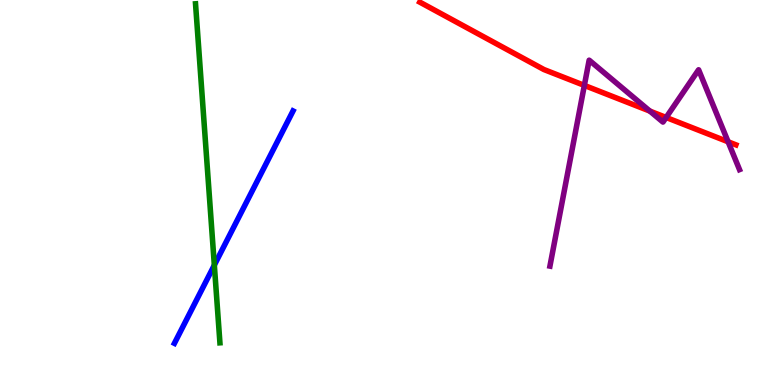[{'lines': ['blue', 'red'], 'intersections': []}, {'lines': ['green', 'red'], 'intersections': []}, {'lines': ['purple', 'red'], 'intersections': [{'x': 7.54, 'y': 7.78}, {'x': 8.39, 'y': 7.11}, {'x': 8.6, 'y': 6.95}, {'x': 9.4, 'y': 6.32}]}, {'lines': ['blue', 'green'], 'intersections': [{'x': 2.77, 'y': 3.11}]}, {'lines': ['blue', 'purple'], 'intersections': []}, {'lines': ['green', 'purple'], 'intersections': []}]